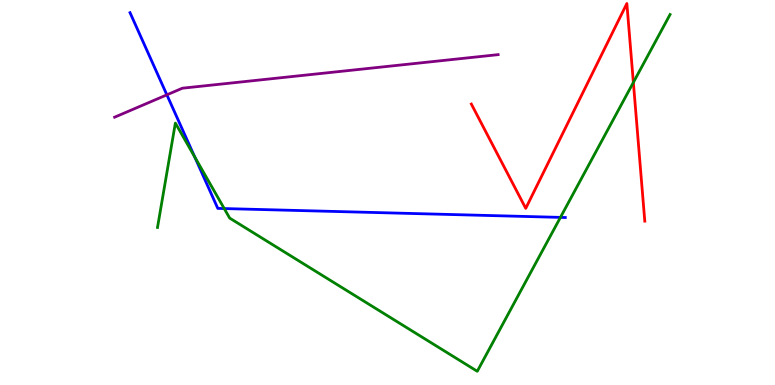[{'lines': ['blue', 'red'], 'intersections': []}, {'lines': ['green', 'red'], 'intersections': [{'x': 8.17, 'y': 7.86}]}, {'lines': ['purple', 'red'], 'intersections': []}, {'lines': ['blue', 'green'], 'intersections': [{'x': 2.51, 'y': 5.93}, {'x': 2.89, 'y': 4.58}, {'x': 7.23, 'y': 4.35}]}, {'lines': ['blue', 'purple'], 'intersections': [{'x': 2.15, 'y': 7.54}]}, {'lines': ['green', 'purple'], 'intersections': []}]